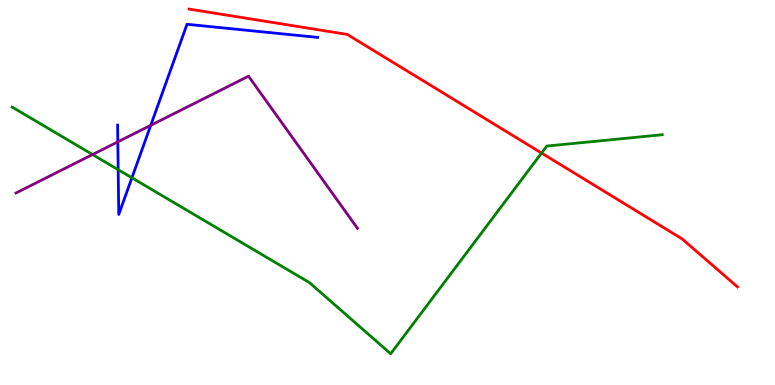[{'lines': ['blue', 'red'], 'intersections': []}, {'lines': ['green', 'red'], 'intersections': [{'x': 6.99, 'y': 6.02}]}, {'lines': ['purple', 'red'], 'intersections': []}, {'lines': ['blue', 'green'], 'intersections': [{'x': 1.52, 'y': 5.59}, {'x': 1.7, 'y': 5.38}]}, {'lines': ['blue', 'purple'], 'intersections': [{'x': 1.52, 'y': 6.32}, {'x': 1.95, 'y': 6.74}]}, {'lines': ['green', 'purple'], 'intersections': [{'x': 1.19, 'y': 5.99}]}]